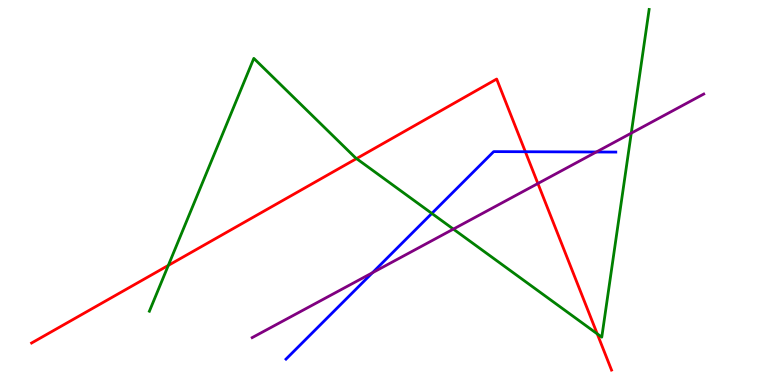[{'lines': ['blue', 'red'], 'intersections': [{'x': 6.78, 'y': 6.06}]}, {'lines': ['green', 'red'], 'intersections': [{'x': 2.17, 'y': 3.11}, {'x': 4.6, 'y': 5.88}, {'x': 7.71, 'y': 1.33}]}, {'lines': ['purple', 'red'], 'intersections': [{'x': 6.94, 'y': 5.23}]}, {'lines': ['blue', 'green'], 'intersections': [{'x': 5.57, 'y': 4.46}]}, {'lines': ['blue', 'purple'], 'intersections': [{'x': 4.81, 'y': 2.92}, {'x': 7.69, 'y': 6.05}]}, {'lines': ['green', 'purple'], 'intersections': [{'x': 5.85, 'y': 4.05}, {'x': 8.15, 'y': 6.54}]}]